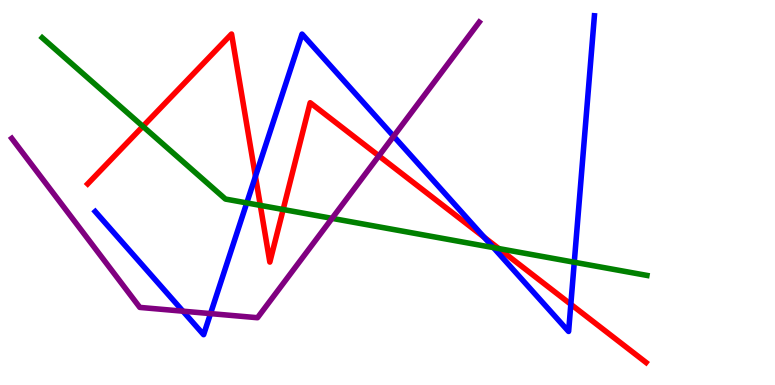[{'lines': ['blue', 'red'], 'intersections': [{'x': 3.3, 'y': 5.42}, {'x': 6.25, 'y': 3.84}, {'x': 7.37, 'y': 2.1}]}, {'lines': ['green', 'red'], 'intersections': [{'x': 1.84, 'y': 6.72}, {'x': 3.36, 'y': 4.67}, {'x': 3.65, 'y': 4.56}, {'x': 6.44, 'y': 3.54}]}, {'lines': ['purple', 'red'], 'intersections': [{'x': 4.89, 'y': 5.95}]}, {'lines': ['blue', 'green'], 'intersections': [{'x': 3.18, 'y': 4.73}, {'x': 6.37, 'y': 3.57}, {'x': 7.41, 'y': 3.19}]}, {'lines': ['blue', 'purple'], 'intersections': [{'x': 2.36, 'y': 1.92}, {'x': 2.72, 'y': 1.85}, {'x': 5.08, 'y': 6.46}]}, {'lines': ['green', 'purple'], 'intersections': [{'x': 4.28, 'y': 4.33}]}]